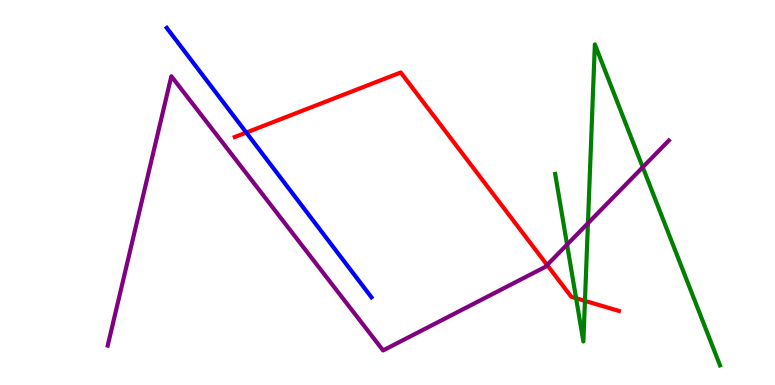[{'lines': ['blue', 'red'], 'intersections': [{'x': 3.18, 'y': 6.56}]}, {'lines': ['green', 'red'], 'intersections': [{'x': 7.43, 'y': 2.25}, {'x': 7.55, 'y': 2.19}]}, {'lines': ['purple', 'red'], 'intersections': [{'x': 7.06, 'y': 3.12}]}, {'lines': ['blue', 'green'], 'intersections': []}, {'lines': ['blue', 'purple'], 'intersections': []}, {'lines': ['green', 'purple'], 'intersections': [{'x': 7.32, 'y': 3.65}, {'x': 7.59, 'y': 4.2}, {'x': 8.29, 'y': 5.66}]}]